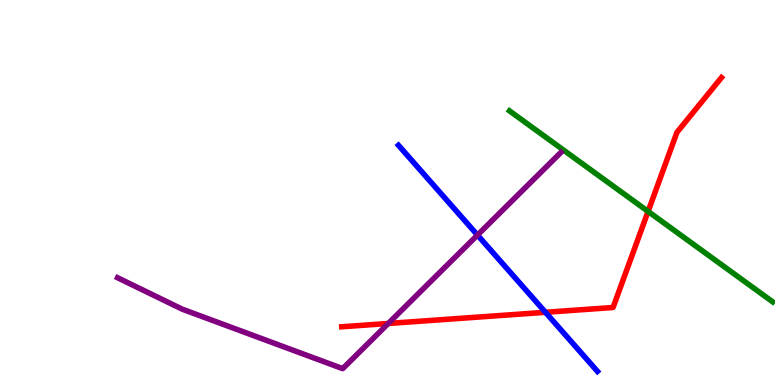[{'lines': ['blue', 'red'], 'intersections': [{'x': 7.04, 'y': 1.89}]}, {'lines': ['green', 'red'], 'intersections': [{'x': 8.36, 'y': 4.51}]}, {'lines': ['purple', 'red'], 'intersections': [{'x': 5.01, 'y': 1.6}]}, {'lines': ['blue', 'green'], 'intersections': []}, {'lines': ['blue', 'purple'], 'intersections': [{'x': 6.16, 'y': 3.89}]}, {'lines': ['green', 'purple'], 'intersections': []}]